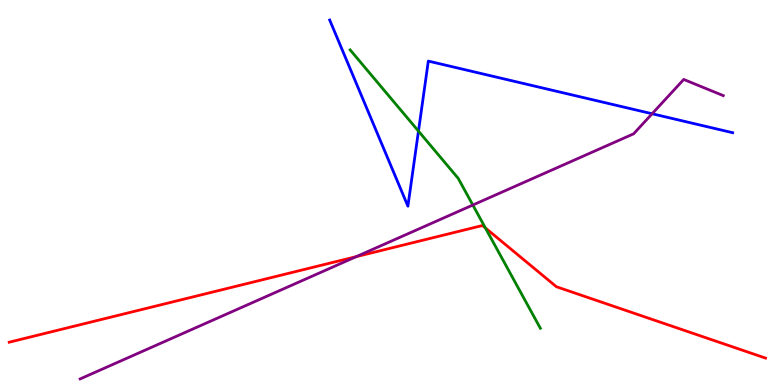[{'lines': ['blue', 'red'], 'intersections': []}, {'lines': ['green', 'red'], 'intersections': [{'x': 6.26, 'y': 4.08}]}, {'lines': ['purple', 'red'], 'intersections': [{'x': 4.6, 'y': 3.33}]}, {'lines': ['blue', 'green'], 'intersections': [{'x': 5.4, 'y': 6.59}]}, {'lines': ['blue', 'purple'], 'intersections': [{'x': 8.41, 'y': 7.05}]}, {'lines': ['green', 'purple'], 'intersections': [{'x': 6.1, 'y': 4.67}]}]